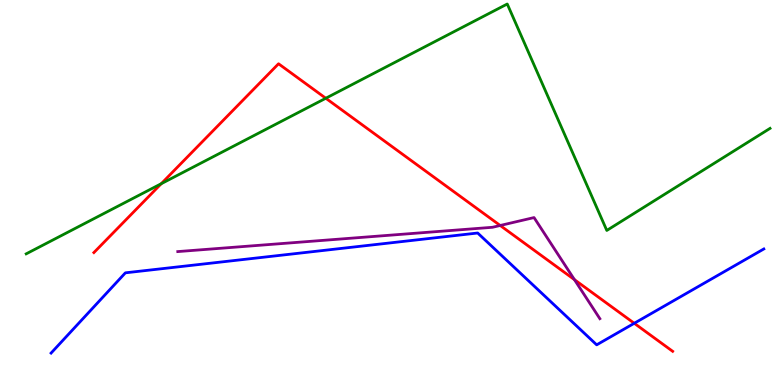[{'lines': ['blue', 'red'], 'intersections': [{'x': 8.18, 'y': 1.6}]}, {'lines': ['green', 'red'], 'intersections': [{'x': 2.08, 'y': 5.23}, {'x': 4.2, 'y': 7.45}]}, {'lines': ['purple', 'red'], 'intersections': [{'x': 6.45, 'y': 4.14}, {'x': 7.41, 'y': 2.74}]}, {'lines': ['blue', 'green'], 'intersections': []}, {'lines': ['blue', 'purple'], 'intersections': []}, {'lines': ['green', 'purple'], 'intersections': []}]